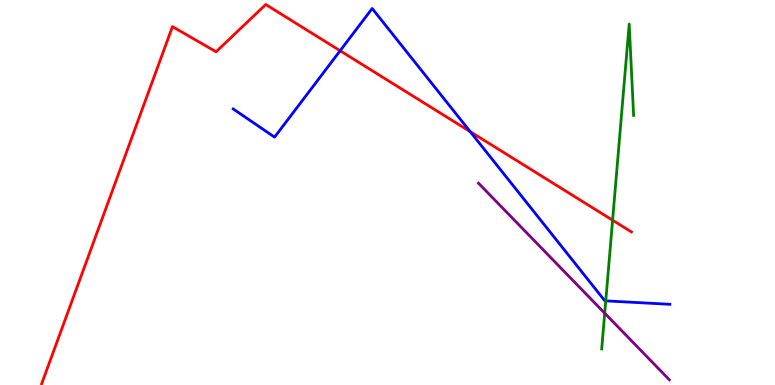[{'lines': ['blue', 'red'], 'intersections': [{'x': 4.39, 'y': 8.68}, {'x': 6.07, 'y': 6.58}]}, {'lines': ['green', 'red'], 'intersections': [{'x': 7.9, 'y': 4.28}]}, {'lines': ['purple', 'red'], 'intersections': []}, {'lines': ['blue', 'green'], 'intersections': [{'x': 7.82, 'y': 2.19}]}, {'lines': ['blue', 'purple'], 'intersections': []}, {'lines': ['green', 'purple'], 'intersections': [{'x': 7.8, 'y': 1.86}]}]